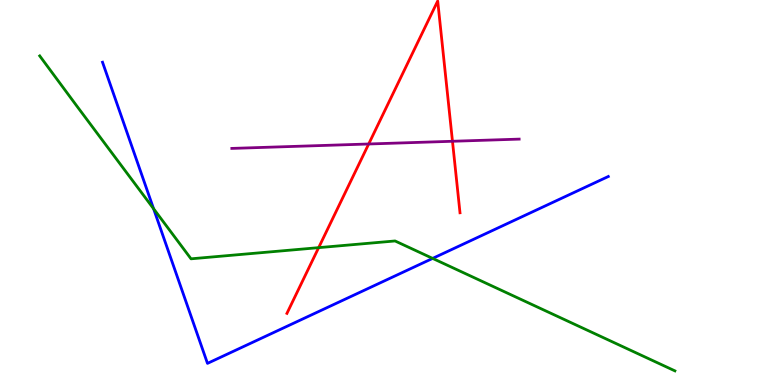[{'lines': ['blue', 'red'], 'intersections': []}, {'lines': ['green', 'red'], 'intersections': [{'x': 4.11, 'y': 3.57}]}, {'lines': ['purple', 'red'], 'intersections': [{'x': 4.76, 'y': 6.26}, {'x': 5.84, 'y': 6.33}]}, {'lines': ['blue', 'green'], 'intersections': [{'x': 1.98, 'y': 4.58}, {'x': 5.58, 'y': 3.29}]}, {'lines': ['blue', 'purple'], 'intersections': []}, {'lines': ['green', 'purple'], 'intersections': []}]